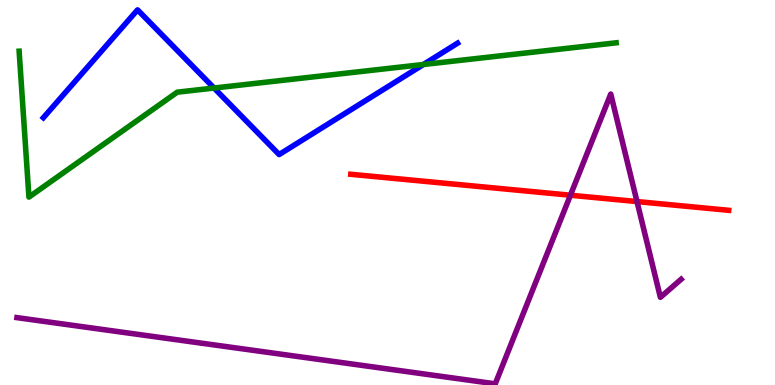[{'lines': ['blue', 'red'], 'intersections': []}, {'lines': ['green', 'red'], 'intersections': []}, {'lines': ['purple', 'red'], 'intersections': [{'x': 7.36, 'y': 4.93}, {'x': 8.22, 'y': 4.76}]}, {'lines': ['blue', 'green'], 'intersections': [{'x': 2.76, 'y': 7.71}, {'x': 5.46, 'y': 8.32}]}, {'lines': ['blue', 'purple'], 'intersections': []}, {'lines': ['green', 'purple'], 'intersections': []}]